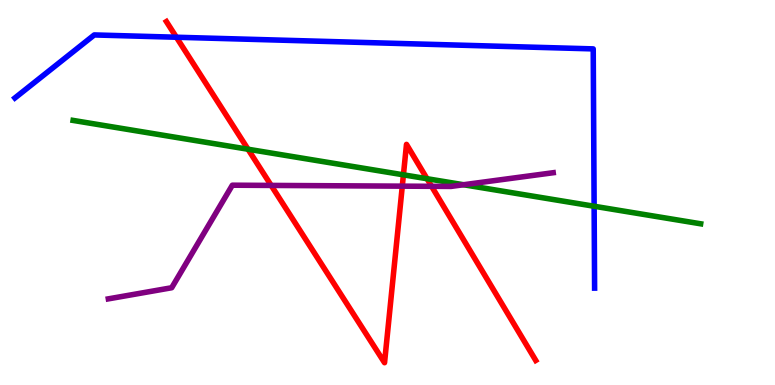[{'lines': ['blue', 'red'], 'intersections': [{'x': 2.28, 'y': 9.03}]}, {'lines': ['green', 'red'], 'intersections': [{'x': 3.2, 'y': 6.12}, {'x': 5.21, 'y': 5.46}, {'x': 5.51, 'y': 5.36}]}, {'lines': ['purple', 'red'], 'intersections': [{'x': 3.5, 'y': 5.18}, {'x': 5.19, 'y': 5.16}, {'x': 5.57, 'y': 5.16}]}, {'lines': ['blue', 'green'], 'intersections': [{'x': 7.67, 'y': 4.64}]}, {'lines': ['blue', 'purple'], 'intersections': []}, {'lines': ['green', 'purple'], 'intersections': [{'x': 5.98, 'y': 5.2}]}]